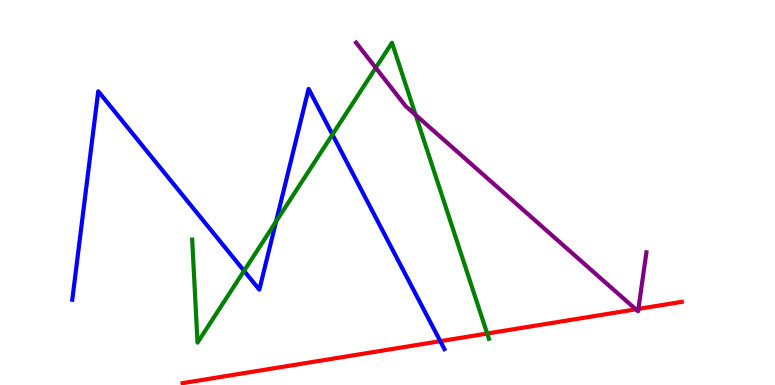[{'lines': ['blue', 'red'], 'intersections': [{'x': 5.68, 'y': 1.14}]}, {'lines': ['green', 'red'], 'intersections': [{'x': 6.29, 'y': 1.34}]}, {'lines': ['purple', 'red'], 'intersections': [{'x': 8.2, 'y': 1.97}, {'x': 8.24, 'y': 1.98}]}, {'lines': ['blue', 'green'], 'intersections': [{'x': 3.15, 'y': 2.97}, {'x': 3.56, 'y': 4.25}, {'x': 4.29, 'y': 6.5}]}, {'lines': ['blue', 'purple'], 'intersections': []}, {'lines': ['green', 'purple'], 'intersections': [{'x': 4.85, 'y': 8.24}, {'x': 5.36, 'y': 7.02}]}]